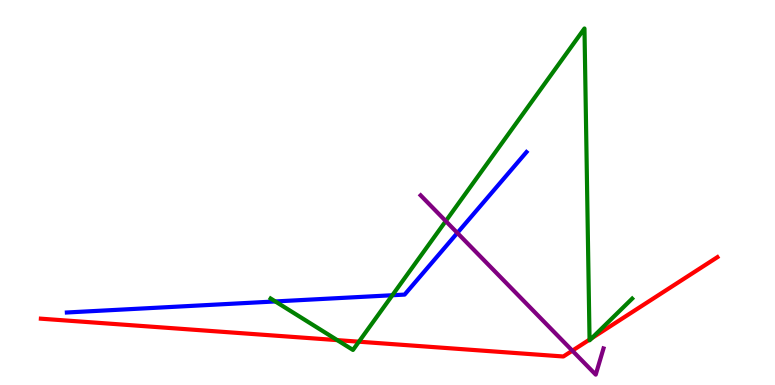[{'lines': ['blue', 'red'], 'intersections': []}, {'lines': ['green', 'red'], 'intersections': [{'x': 4.35, 'y': 1.17}, {'x': 4.63, 'y': 1.12}, {'x': 7.61, 'y': 1.18}, {'x': 7.64, 'y': 1.22}]}, {'lines': ['purple', 'red'], 'intersections': [{'x': 7.39, 'y': 0.891}]}, {'lines': ['blue', 'green'], 'intersections': [{'x': 3.55, 'y': 2.17}, {'x': 5.06, 'y': 2.33}]}, {'lines': ['blue', 'purple'], 'intersections': [{'x': 5.9, 'y': 3.95}]}, {'lines': ['green', 'purple'], 'intersections': [{'x': 5.75, 'y': 4.26}]}]